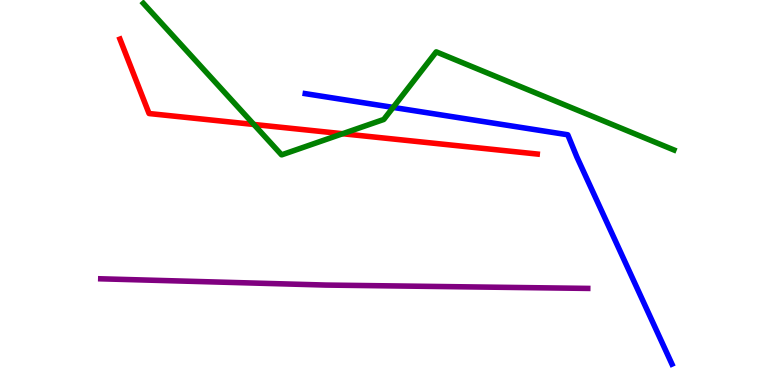[{'lines': ['blue', 'red'], 'intersections': []}, {'lines': ['green', 'red'], 'intersections': [{'x': 3.28, 'y': 6.77}, {'x': 4.42, 'y': 6.53}]}, {'lines': ['purple', 'red'], 'intersections': []}, {'lines': ['blue', 'green'], 'intersections': [{'x': 5.07, 'y': 7.21}]}, {'lines': ['blue', 'purple'], 'intersections': []}, {'lines': ['green', 'purple'], 'intersections': []}]